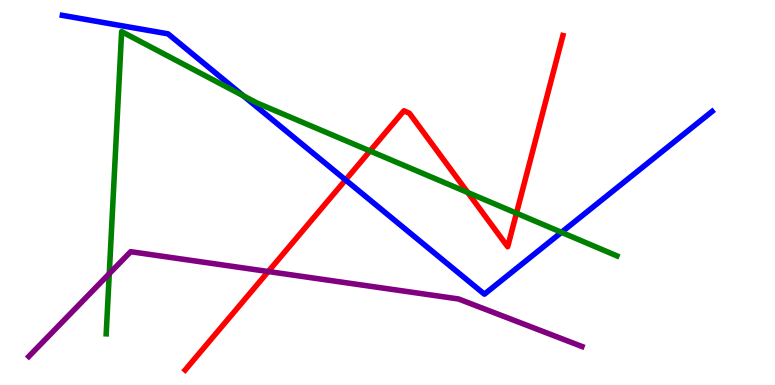[{'lines': ['blue', 'red'], 'intersections': [{'x': 4.46, 'y': 5.33}]}, {'lines': ['green', 'red'], 'intersections': [{'x': 4.77, 'y': 6.08}, {'x': 6.04, 'y': 5.0}, {'x': 6.66, 'y': 4.46}]}, {'lines': ['purple', 'red'], 'intersections': [{'x': 3.46, 'y': 2.95}]}, {'lines': ['blue', 'green'], 'intersections': [{'x': 3.14, 'y': 7.51}, {'x': 7.24, 'y': 3.97}]}, {'lines': ['blue', 'purple'], 'intersections': []}, {'lines': ['green', 'purple'], 'intersections': [{'x': 1.41, 'y': 2.89}]}]